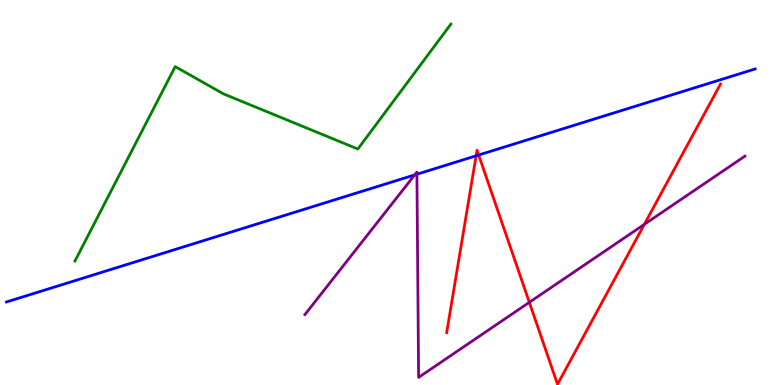[{'lines': ['blue', 'red'], 'intersections': [{'x': 6.14, 'y': 5.95}, {'x': 6.18, 'y': 5.97}]}, {'lines': ['green', 'red'], 'intersections': []}, {'lines': ['purple', 'red'], 'intersections': [{'x': 6.83, 'y': 2.15}, {'x': 8.31, 'y': 4.17}]}, {'lines': ['blue', 'green'], 'intersections': []}, {'lines': ['blue', 'purple'], 'intersections': [{'x': 5.35, 'y': 5.46}, {'x': 5.38, 'y': 5.47}]}, {'lines': ['green', 'purple'], 'intersections': []}]